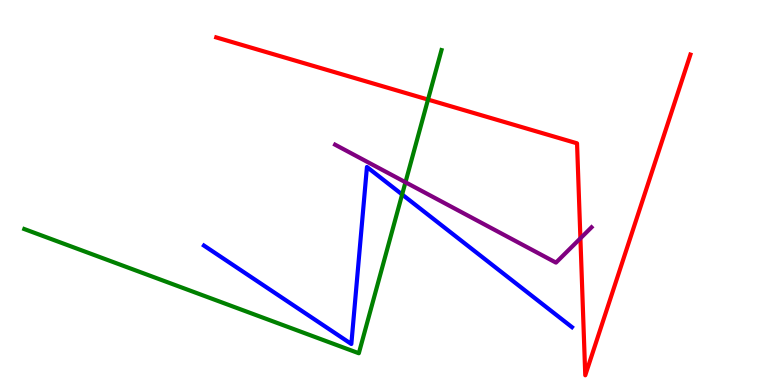[{'lines': ['blue', 'red'], 'intersections': []}, {'lines': ['green', 'red'], 'intersections': [{'x': 5.52, 'y': 7.41}]}, {'lines': ['purple', 'red'], 'intersections': [{'x': 7.49, 'y': 3.81}]}, {'lines': ['blue', 'green'], 'intersections': [{'x': 5.19, 'y': 4.95}]}, {'lines': ['blue', 'purple'], 'intersections': []}, {'lines': ['green', 'purple'], 'intersections': [{'x': 5.23, 'y': 5.27}]}]